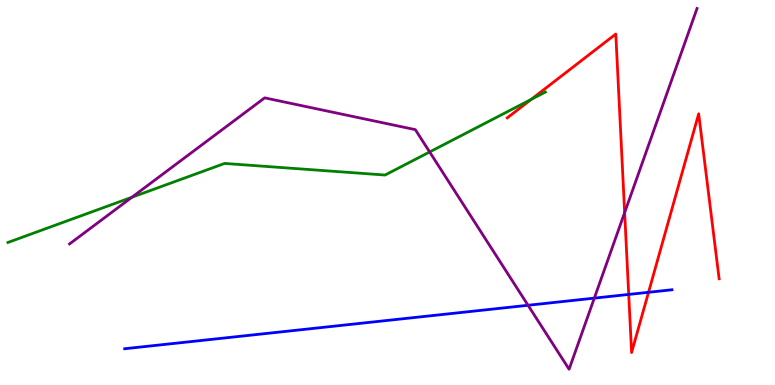[{'lines': ['blue', 'red'], 'intersections': [{'x': 8.11, 'y': 2.35}, {'x': 8.37, 'y': 2.41}]}, {'lines': ['green', 'red'], 'intersections': [{'x': 6.85, 'y': 7.42}]}, {'lines': ['purple', 'red'], 'intersections': [{'x': 8.06, 'y': 4.48}]}, {'lines': ['blue', 'green'], 'intersections': []}, {'lines': ['blue', 'purple'], 'intersections': [{'x': 6.81, 'y': 2.07}, {'x': 7.67, 'y': 2.26}]}, {'lines': ['green', 'purple'], 'intersections': [{'x': 1.7, 'y': 4.88}, {'x': 5.54, 'y': 6.05}]}]